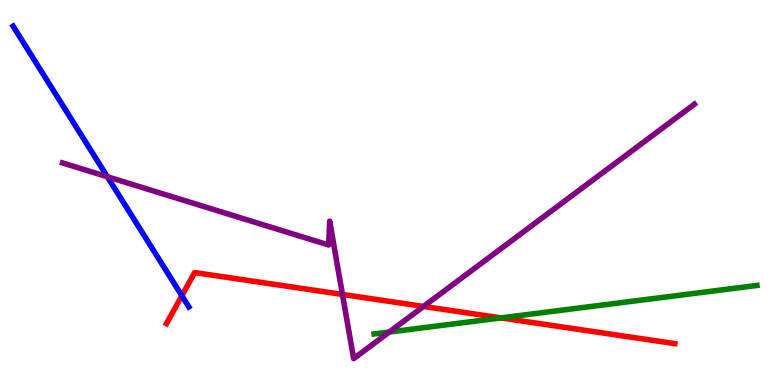[{'lines': ['blue', 'red'], 'intersections': [{'x': 2.35, 'y': 2.32}]}, {'lines': ['green', 'red'], 'intersections': [{'x': 6.46, 'y': 1.74}]}, {'lines': ['purple', 'red'], 'intersections': [{'x': 4.42, 'y': 2.35}, {'x': 5.47, 'y': 2.04}]}, {'lines': ['blue', 'green'], 'intersections': []}, {'lines': ['blue', 'purple'], 'intersections': [{'x': 1.39, 'y': 5.41}]}, {'lines': ['green', 'purple'], 'intersections': [{'x': 5.02, 'y': 1.38}]}]